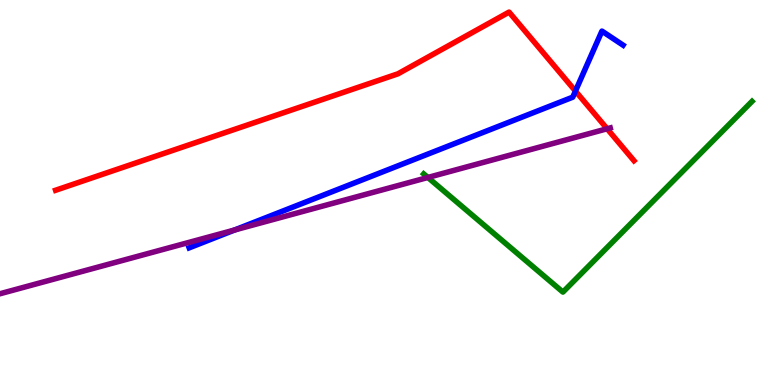[{'lines': ['blue', 'red'], 'intersections': [{'x': 7.43, 'y': 7.63}]}, {'lines': ['green', 'red'], 'intersections': []}, {'lines': ['purple', 'red'], 'intersections': [{'x': 7.83, 'y': 6.66}]}, {'lines': ['blue', 'green'], 'intersections': []}, {'lines': ['blue', 'purple'], 'intersections': [{'x': 3.03, 'y': 4.03}]}, {'lines': ['green', 'purple'], 'intersections': [{'x': 5.52, 'y': 5.39}]}]